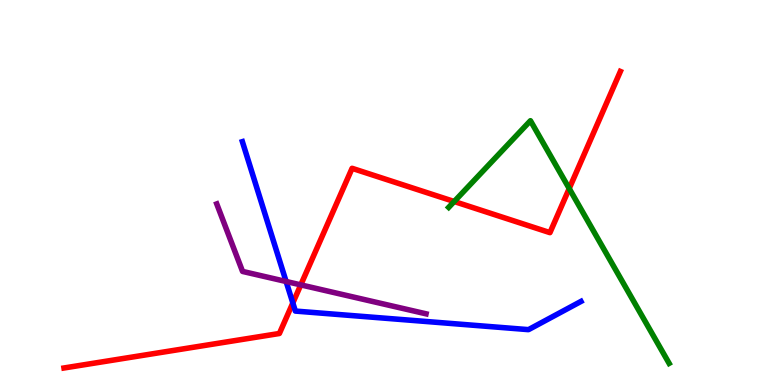[{'lines': ['blue', 'red'], 'intersections': [{'x': 3.78, 'y': 2.13}]}, {'lines': ['green', 'red'], 'intersections': [{'x': 5.86, 'y': 4.77}, {'x': 7.34, 'y': 5.1}]}, {'lines': ['purple', 'red'], 'intersections': [{'x': 3.88, 'y': 2.6}]}, {'lines': ['blue', 'green'], 'intersections': []}, {'lines': ['blue', 'purple'], 'intersections': [{'x': 3.69, 'y': 2.69}]}, {'lines': ['green', 'purple'], 'intersections': []}]